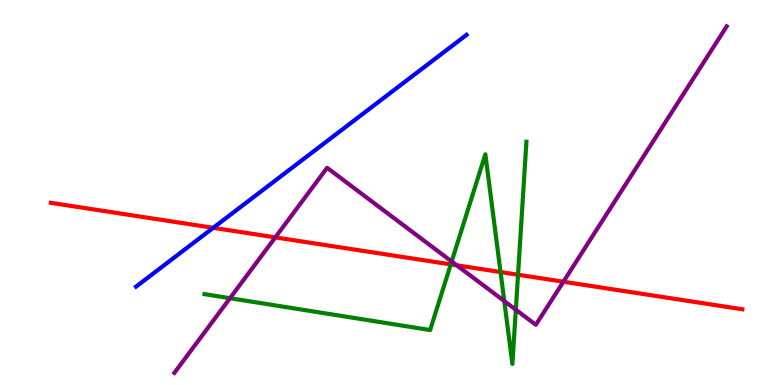[{'lines': ['blue', 'red'], 'intersections': [{'x': 2.75, 'y': 4.08}]}, {'lines': ['green', 'red'], 'intersections': [{'x': 5.82, 'y': 3.13}, {'x': 6.46, 'y': 2.93}, {'x': 6.68, 'y': 2.86}]}, {'lines': ['purple', 'red'], 'intersections': [{'x': 3.55, 'y': 3.83}, {'x': 5.89, 'y': 3.11}, {'x': 7.27, 'y': 2.68}]}, {'lines': ['blue', 'green'], 'intersections': []}, {'lines': ['blue', 'purple'], 'intersections': []}, {'lines': ['green', 'purple'], 'intersections': [{'x': 2.97, 'y': 2.25}, {'x': 5.83, 'y': 3.21}, {'x': 6.51, 'y': 2.18}, {'x': 6.66, 'y': 1.95}]}]